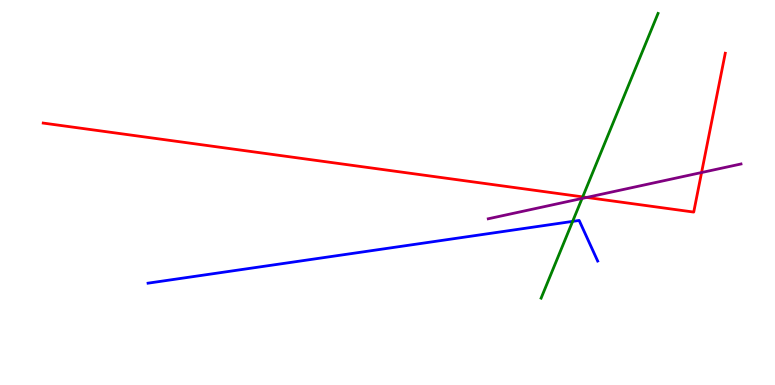[{'lines': ['blue', 'red'], 'intersections': []}, {'lines': ['green', 'red'], 'intersections': [{'x': 7.52, 'y': 4.89}]}, {'lines': ['purple', 'red'], 'intersections': [{'x': 7.57, 'y': 4.87}, {'x': 9.05, 'y': 5.52}]}, {'lines': ['blue', 'green'], 'intersections': [{'x': 7.39, 'y': 4.25}]}, {'lines': ['blue', 'purple'], 'intersections': []}, {'lines': ['green', 'purple'], 'intersections': [{'x': 7.51, 'y': 4.85}]}]